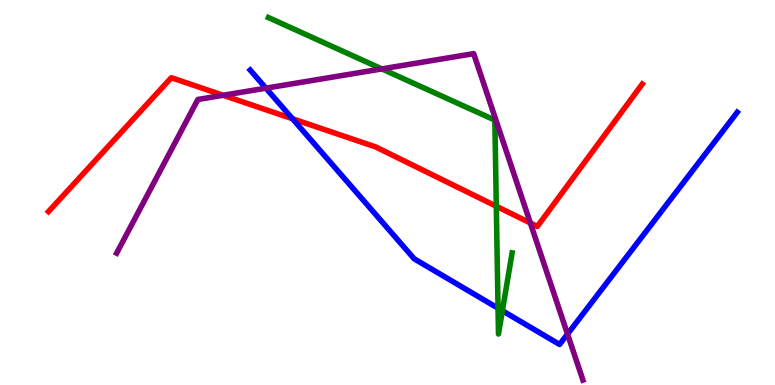[{'lines': ['blue', 'red'], 'intersections': [{'x': 3.77, 'y': 6.92}]}, {'lines': ['green', 'red'], 'intersections': [{'x': 6.4, 'y': 4.64}]}, {'lines': ['purple', 'red'], 'intersections': [{'x': 2.88, 'y': 7.53}, {'x': 6.84, 'y': 4.21}]}, {'lines': ['blue', 'green'], 'intersections': [{'x': 6.43, 'y': 1.99}, {'x': 6.48, 'y': 1.93}]}, {'lines': ['blue', 'purple'], 'intersections': [{'x': 3.43, 'y': 7.71}, {'x': 7.32, 'y': 1.32}]}, {'lines': ['green', 'purple'], 'intersections': [{'x': 4.93, 'y': 8.21}]}]